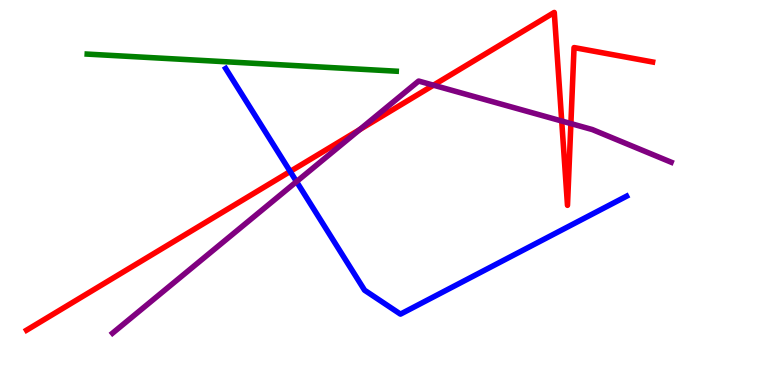[{'lines': ['blue', 'red'], 'intersections': [{'x': 3.74, 'y': 5.55}]}, {'lines': ['green', 'red'], 'intersections': []}, {'lines': ['purple', 'red'], 'intersections': [{'x': 4.64, 'y': 6.63}, {'x': 5.59, 'y': 7.79}, {'x': 7.25, 'y': 6.86}, {'x': 7.37, 'y': 6.79}]}, {'lines': ['blue', 'green'], 'intersections': []}, {'lines': ['blue', 'purple'], 'intersections': [{'x': 3.83, 'y': 5.28}]}, {'lines': ['green', 'purple'], 'intersections': []}]